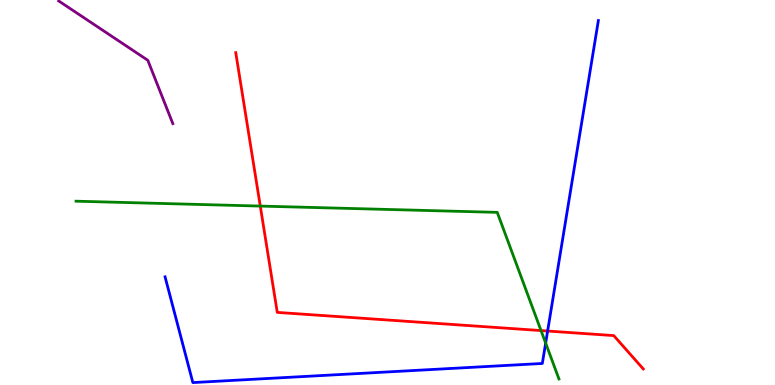[{'lines': ['blue', 'red'], 'intersections': [{'x': 7.07, 'y': 1.4}]}, {'lines': ['green', 'red'], 'intersections': [{'x': 3.36, 'y': 4.65}, {'x': 6.98, 'y': 1.41}]}, {'lines': ['purple', 'red'], 'intersections': []}, {'lines': ['blue', 'green'], 'intersections': [{'x': 7.04, 'y': 1.09}]}, {'lines': ['blue', 'purple'], 'intersections': []}, {'lines': ['green', 'purple'], 'intersections': []}]